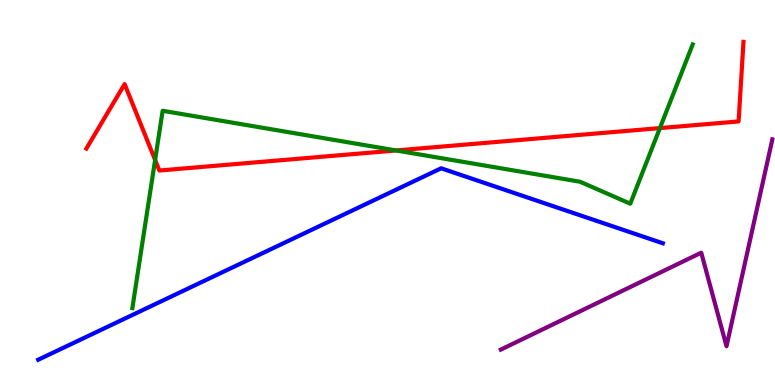[{'lines': ['blue', 'red'], 'intersections': []}, {'lines': ['green', 'red'], 'intersections': [{'x': 2.0, 'y': 5.85}, {'x': 5.11, 'y': 6.09}, {'x': 8.51, 'y': 6.67}]}, {'lines': ['purple', 'red'], 'intersections': []}, {'lines': ['blue', 'green'], 'intersections': []}, {'lines': ['blue', 'purple'], 'intersections': []}, {'lines': ['green', 'purple'], 'intersections': []}]